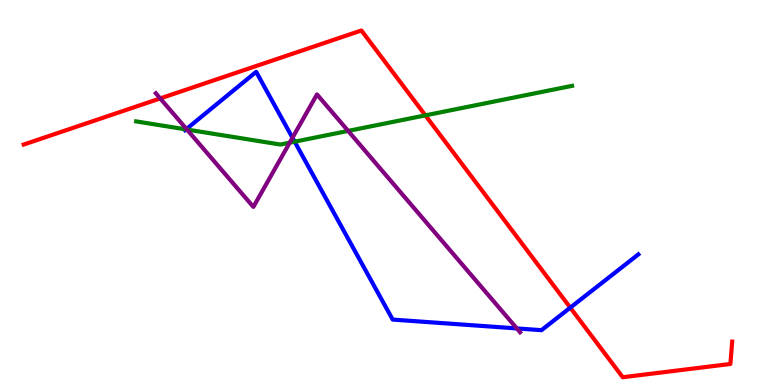[{'lines': ['blue', 'red'], 'intersections': [{'x': 7.36, 'y': 2.01}]}, {'lines': ['green', 'red'], 'intersections': [{'x': 5.49, 'y': 7.0}]}, {'lines': ['purple', 'red'], 'intersections': [{'x': 2.07, 'y': 7.44}]}, {'lines': ['blue', 'green'], 'intersections': [{'x': 2.4, 'y': 6.64}, {'x': 3.8, 'y': 6.32}]}, {'lines': ['blue', 'purple'], 'intersections': [{'x': 2.41, 'y': 6.65}, {'x': 3.77, 'y': 6.42}, {'x': 6.67, 'y': 1.47}]}, {'lines': ['green', 'purple'], 'intersections': [{'x': 2.41, 'y': 6.64}, {'x': 3.74, 'y': 6.29}, {'x': 4.49, 'y': 6.6}]}]